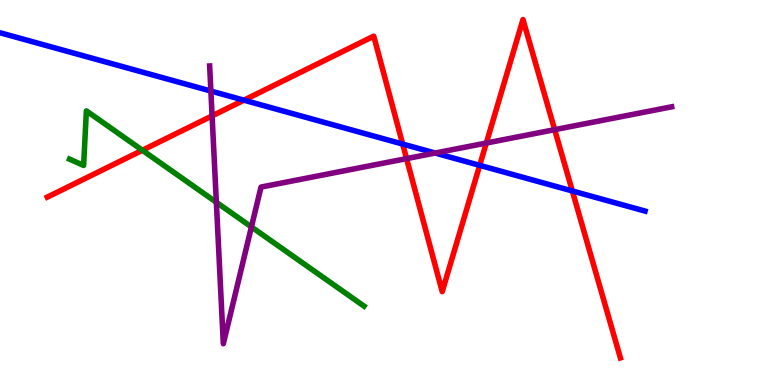[{'lines': ['blue', 'red'], 'intersections': [{'x': 3.15, 'y': 7.4}, {'x': 5.2, 'y': 6.26}, {'x': 6.19, 'y': 5.71}, {'x': 7.38, 'y': 5.04}]}, {'lines': ['green', 'red'], 'intersections': [{'x': 1.84, 'y': 6.1}]}, {'lines': ['purple', 'red'], 'intersections': [{'x': 2.74, 'y': 6.99}, {'x': 5.25, 'y': 5.88}, {'x': 6.27, 'y': 6.28}, {'x': 7.16, 'y': 6.63}]}, {'lines': ['blue', 'green'], 'intersections': []}, {'lines': ['blue', 'purple'], 'intersections': [{'x': 2.72, 'y': 7.64}, {'x': 5.61, 'y': 6.03}]}, {'lines': ['green', 'purple'], 'intersections': [{'x': 2.79, 'y': 4.75}, {'x': 3.24, 'y': 4.11}]}]